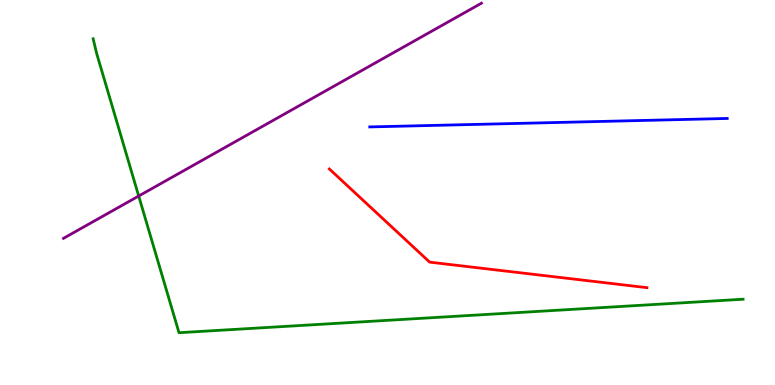[{'lines': ['blue', 'red'], 'intersections': []}, {'lines': ['green', 'red'], 'intersections': []}, {'lines': ['purple', 'red'], 'intersections': []}, {'lines': ['blue', 'green'], 'intersections': []}, {'lines': ['blue', 'purple'], 'intersections': []}, {'lines': ['green', 'purple'], 'intersections': [{'x': 1.79, 'y': 4.91}]}]